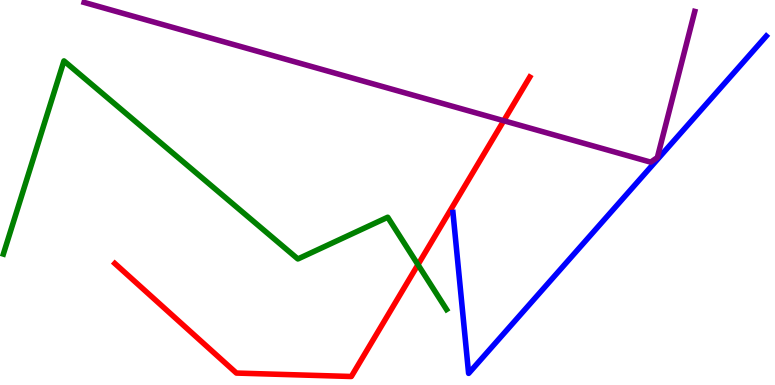[{'lines': ['blue', 'red'], 'intersections': []}, {'lines': ['green', 'red'], 'intersections': [{'x': 5.39, 'y': 3.13}]}, {'lines': ['purple', 'red'], 'intersections': [{'x': 6.5, 'y': 6.86}]}, {'lines': ['blue', 'green'], 'intersections': []}, {'lines': ['blue', 'purple'], 'intersections': []}, {'lines': ['green', 'purple'], 'intersections': []}]